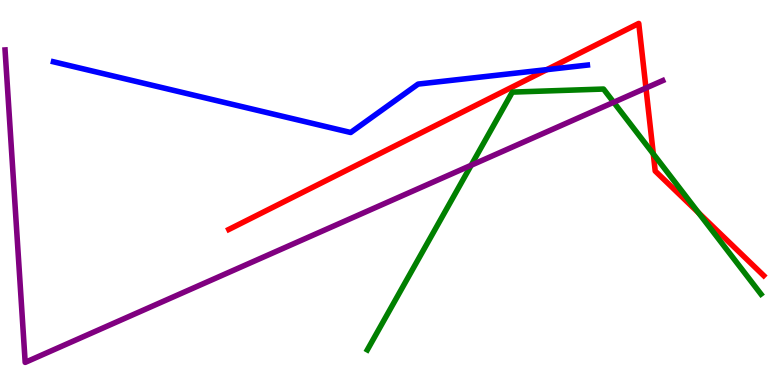[{'lines': ['blue', 'red'], 'intersections': [{'x': 7.06, 'y': 8.19}]}, {'lines': ['green', 'red'], 'intersections': [{'x': 8.43, 'y': 6.0}, {'x': 9.01, 'y': 4.47}]}, {'lines': ['purple', 'red'], 'intersections': [{'x': 8.33, 'y': 7.71}]}, {'lines': ['blue', 'green'], 'intersections': []}, {'lines': ['blue', 'purple'], 'intersections': []}, {'lines': ['green', 'purple'], 'intersections': [{'x': 6.08, 'y': 5.71}, {'x': 7.92, 'y': 7.34}]}]